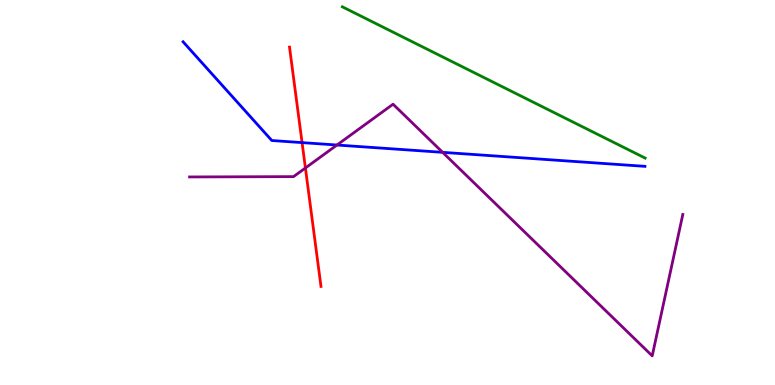[{'lines': ['blue', 'red'], 'intersections': [{'x': 3.9, 'y': 6.3}]}, {'lines': ['green', 'red'], 'intersections': []}, {'lines': ['purple', 'red'], 'intersections': [{'x': 3.94, 'y': 5.64}]}, {'lines': ['blue', 'green'], 'intersections': []}, {'lines': ['blue', 'purple'], 'intersections': [{'x': 4.35, 'y': 6.23}, {'x': 5.71, 'y': 6.04}]}, {'lines': ['green', 'purple'], 'intersections': []}]